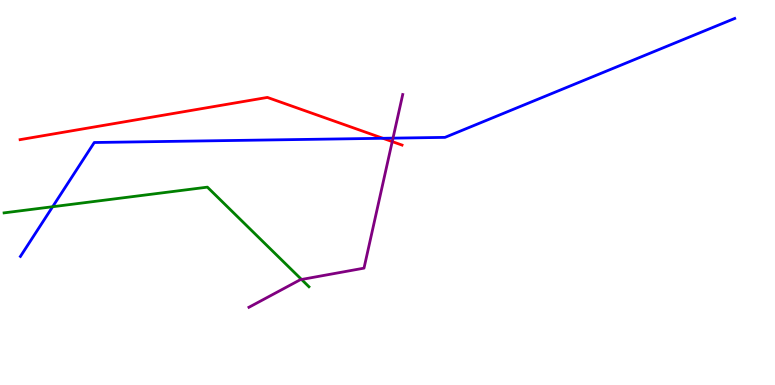[{'lines': ['blue', 'red'], 'intersections': [{'x': 4.94, 'y': 6.41}]}, {'lines': ['green', 'red'], 'intersections': []}, {'lines': ['purple', 'red'], 'intersections': [{'x': 5.06, 'y': 6.32}]}, {'lines': ['blue', 'green'], 'intersections': [{'x': 0.679, 'y': 4.63}]}, {'lines': ['blue', 'purple'], 'intersections': [{'x': 5.07, 'y': 6.41}]}, {'lines': ['green', 'purple'], 'intersections': [{'x': 3.89, 'y': 2.74}]}]